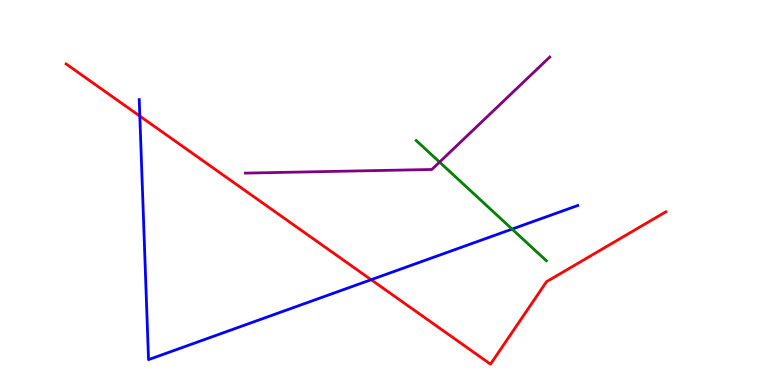[{'lines': ['blue', 'red'], 'intersections': [{'x': 1.8, 'y': 6.99}, {'x': 4.79, 'y': 2.74}]}, {'lines': ['green', 'red'], 'intersections': []}, {'lines': ['purple', 'red'], 'intersections': []}, {'lines': ['blue', 'green'], 'intersections': [{'x': 6.61, 'y': 4.05}]}, {'lines': ['blue', 'purple'], 'intersections': []}, {'lines': ['green', 'purple'], 'intersections': [{'x': 5.67, 'y': 5.79}]}]